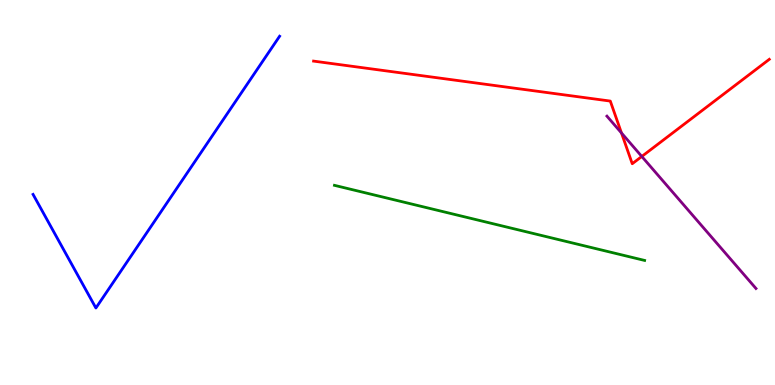[{'lines': ['blue', 'red'], 'intersections': []}, {'lines': ['green', 'red'], 'intersections': []}, {'lines': ['purple', 'red'], 'intersections': [{'x': 8.02, 'y': 6.55}, {'x': 8.28, 'y': 5.94}]}, {'lines': ['blue', 'green'], 'intersections': []}, {'lines': ['blue', 'purple'], 'intersections': []}, {'lines': ['green', 'purple'], 'intersections': []}]